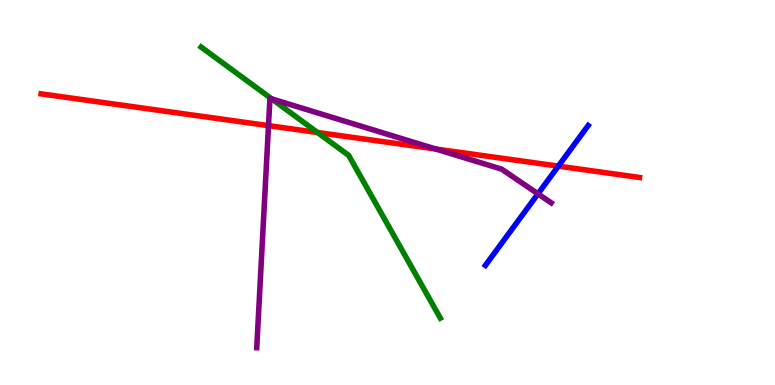[{'lines': ['blue', 'red'], 'intersections': [{'x': 7.2, 'y': 5.68}]}, {'lines': ['green', 'red'], 'intersections': [{'x': 4.1, 'y': 6.56}]}, {'lines': ['purple', 'red'], 'intersections': [{'x': 3.46, 'y': 6.74}, {'x': 5.62, 'y': 6.13}]}, {'lines': ['blue', 'green'], 'intersections': []}, {'lines': ['blue', 'purple'], 'intersections': [{'x': 6.94, 'y': 4.97}]}, {'lines': ['green', 'purple'], 'intersections': [{'x': 3.51, 'y': 7.43}]}]